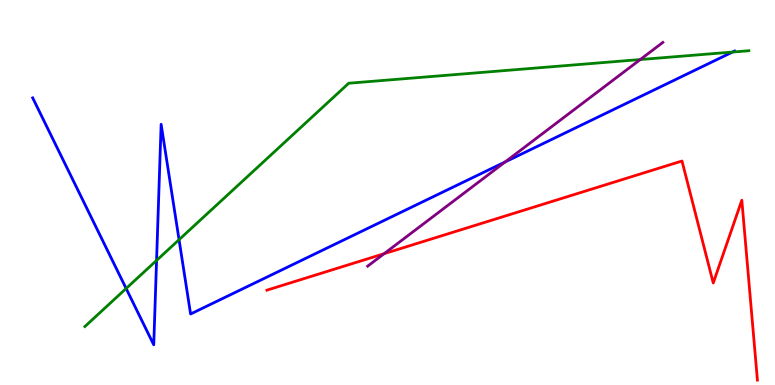[{'lines': ['blue', 'red'], 'intersections': []}, {'lines': ['green', 'red'], 'intersections': []}, {'lines': ['purple', 'red'], 'intersections': [{'x': 4.96, 'y': 3.41}]}, {'lines': ['blue', 'green'], 'intersections': [{'x': 1.63, 'y': 2.51}, {'x': 2.02, 'y': 3.24}, {'x': 2.31, 'y': 3.77}, {'x': 9.45, 'y': 8.65}]}, {'lines': ['blue', 'purple'], 'intersections': [{'x': 6.52, 'y': 5.79}]}, {'lines': ['green', 'purple'], 'intersections': [{'x': 8.26, 'y': 8.45}]}]